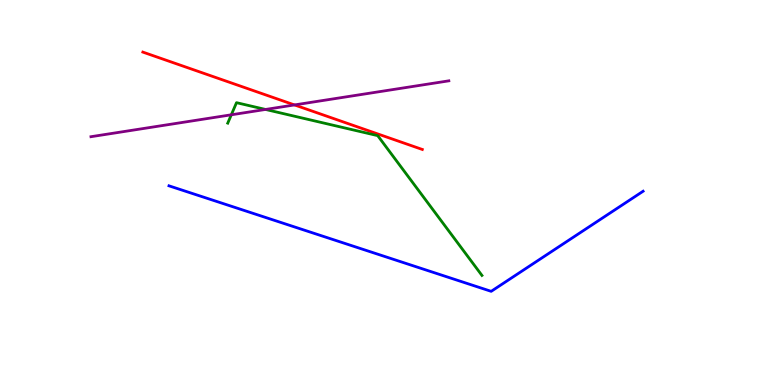[{'lines': ['blue', 'red'], 'intersections': []}, {'lines': ['green', 'red'], 'intersections': []}, {'lines': ['purple', 'red'], 'intersections': [{'x': 3.8, 'y': 7.27}]}, {'lines': ['blue', 'green'], 'intersections': []}, {'lines': ['blue', 'purple'], 'intersections': []}, {'lines': ['green', 'purple'], 'intersections': [{'x': 2.98, 'y': 7.02}, {'x': 3.43, 'y': 7.16}]}]